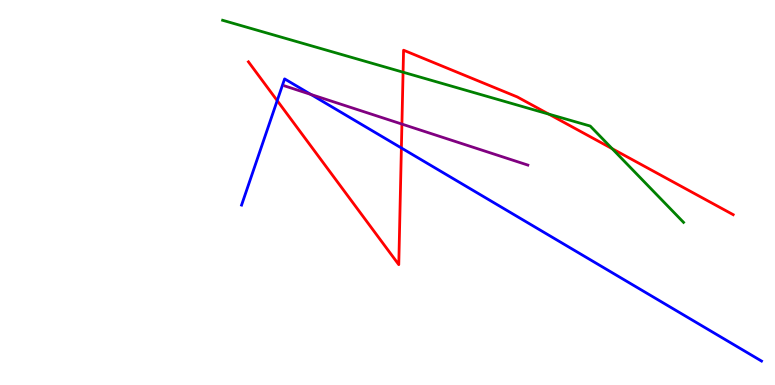[{'lines': ['blue', 'red'], 'intersections': [{'x': 3.58, 'y': 7.39}, {'x': 5.18, 'y': 6.16}]}, {'lines': ['green', 'red'], 'intersections': [{'x': 5.2, 'y': 8.12}, {'x': 7.08, 'y': 7.04}, {'x': 7.9, 'y': 6.14}]}, {'lines': ['purple', 'red'], 'intersections': [{'x': 5.19, 'y': 6.78}]}, {'lines': ['blue', 'green'], 'intersections': []}, {'lines': ['blue', 'purple'], 'intersections': [{'x': 4.01, 'y': 7.55}]}, {'lines': ['green', 'purple'], 'intersections': []}]